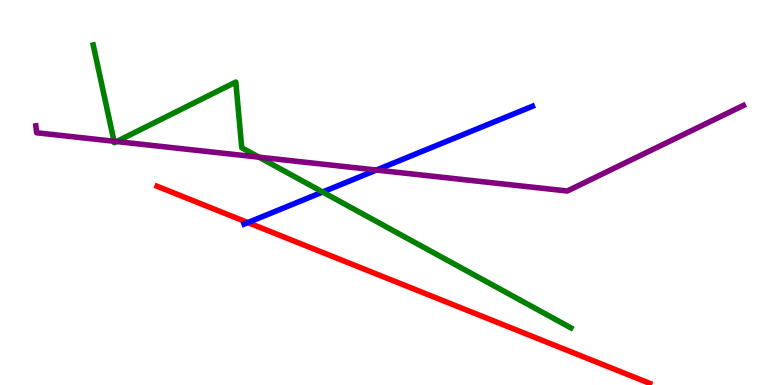[{'lines': ['blue', 'red'], 'intersections': [{'x': 3.2, 'y': 4.22}]}, {'lines': ['green', 'red'], 'intersections': []}, {'lines': ['purple', 'red'], 'intersections': []}, {'lines': ['blue', 'green'], 'intersections': [{'x': 4.16, 'y': 5.01}]}, {'lines': ['blue', 'purple'], 'intersections': [{'x': 4.86, 'y': 5.58}]}, {'lines': ['green', 'purple'], 'intersections': [{'x': 1.47, 'y': 6.33}, {'x': 1.5, 'y': 6.32}, {'x': 3.34, 'y': 5.92}]}]